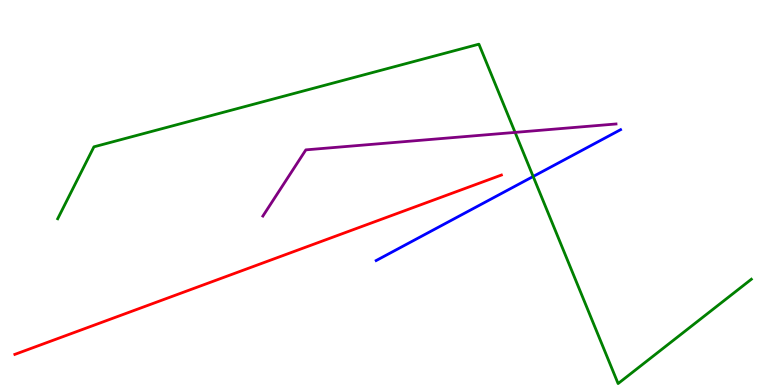[{'lines': ['blue', 'red'], 'intersections': []}, {'lines': ['green', 'red'], 'intersections': []}, {'lines': ['purple', 'red'], 'intersections': []}, {'lines': ['blue', 'green'], 'intersections': [{'x': 6.88, 'y': 5.42}]}, {'lines': ['blue', 'purple'], 'intersections': []}, {'lines': ['green', 'purple'], 'intersections': [{'x': 6.65, 'y': 6.56}]}]